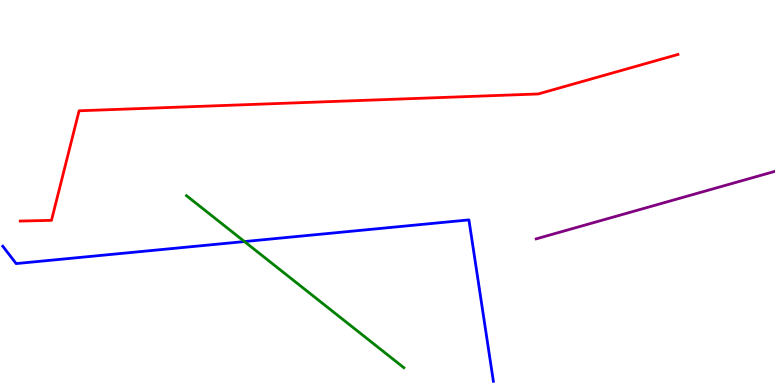[{'lines': ['blue', 'red'], 'intersections': []}, {'lines': ['green', 'red'], 'intersections': []}, {'lines': ['purple', 'red'], 'intersections': []}, {'lines': ['blue', 'green'], 'intersections': [{'x': 3.15, 'y': 3.73}]}, {'lines': ['blue', 'purple'], 'intersections': []}, {'lines': ['green', 'purple'], 'intersections': []}]